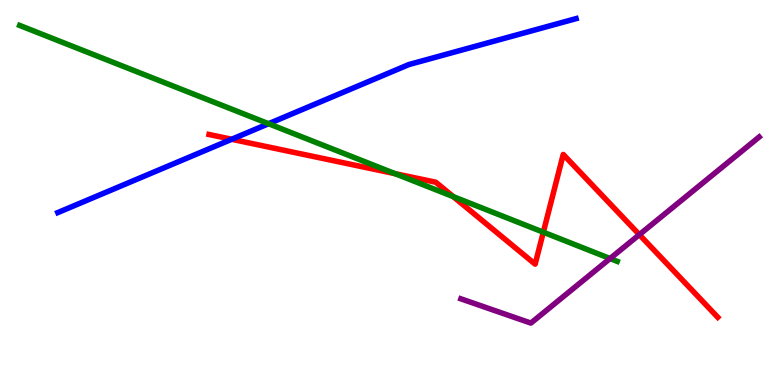[{'lines': ['blue', 'red'], 'intersections': [{'x': 2.99, 'y': 6.38}]}, {'lines': ['green', 'red'], 'intersections': [{'x': 5.1, 'y': 5.49}, {'x': 5.85, 'y': 4.89}, {'x': 7.01, 'y': 3.97}]}, {'lines': ['purple', 'red'], 'intersections': [{'x': 8.25, 'y': 3.91}]}, {'lines': ['blue', 'green'], 'intersections': [{'x': 3.47, 'y': 6.79}]}, {'lines': ['blue', 'purple'], 'intersections': []}, {'lines': ['green', 'purple'], 'intersections': [{'x': 7.87, 'y': 3.28}]}]